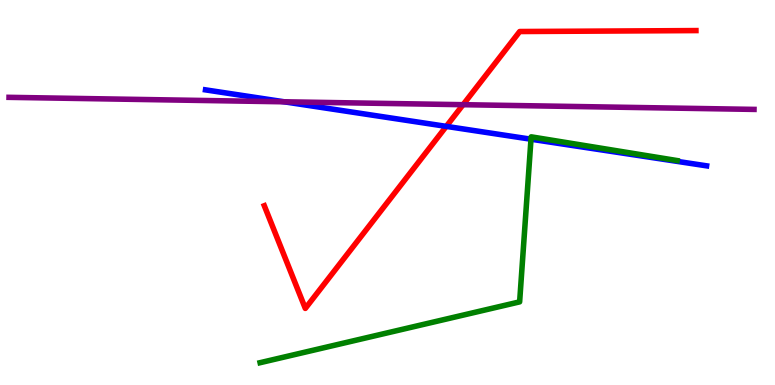[{'lines': ['blue', 'red'], 'intersections': [{'x': 5.76, 'y': 6.72}]}, {'lines': ['green', 'red'], 'intersections': []}, {'lines': ['purple', 'red'], 'intersections': [{'x': 5.98, 'y': 7.28}]}, {'lines': ['blue', 'green'], 'intersections': [{'x': 6.85, 'y': 6.38}]}, {'lines': ['blue', 'purple'], 'intersections': [{'x': 3.67, 'y': 7.36}]}, {'lines': ['green', 'purple'], 'intersections': []}]